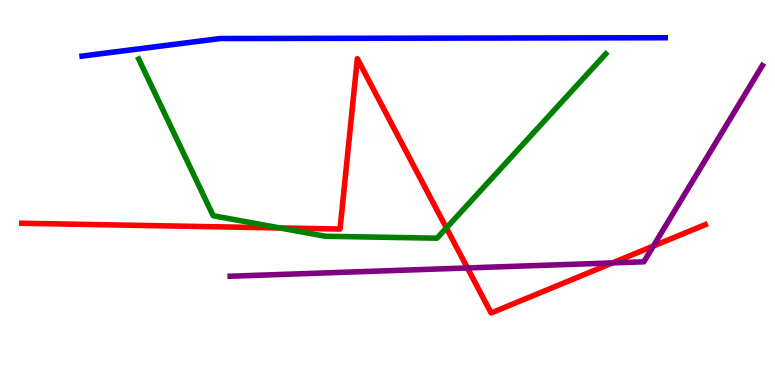[{'lines': ['blue', 'red'], 'intersections': []}, {'lines': ['green', 'red'], 'intersections': [{'x': 3.61, 'y': 4.08}, {'x': 5.76, 'y': 4.08}]}, {'lines': ['purple', 'red'], 'intersections': [{'x': 6.03, 'y': 3.04}, {'x': 7.9, 'y': 3.17}, {'x': 8.43, 'y': 3.61}]}, {'lines': ['blue', 'green'], 'intersections': []}, {'lines': ['blue', 'purple'], 'intersections': []}, {'lines': ['green', 'purple'], 'intersections': []}]